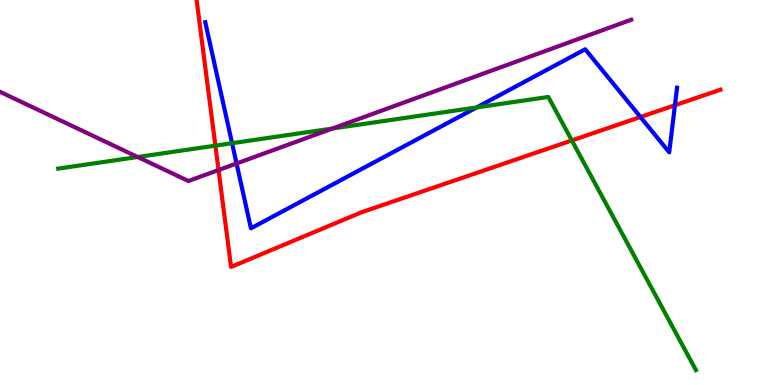[{'lines': ['blue', 'red'], 'intersections': [{'x': 8.26, 'y': 6.96}, {'x': 8.71, 'y': 7.27}]}, {'lines': ['green', 'red'], 'intersections': [{'x': 2.78, 'y': 6.22}, {'x': 7.38, 'y': 6.35}]}, {'lines': ['purple', 'red'], 'intersections': [{'x': 2.82, 'y': 5.58}]}, {'lines': ['blue', 'green'], 'intersections': [{'x': 2.99, 'y': 6.28}, {'x': 6.15, 'y': 7.21}]}, {'lines': ['blue', 'purple'], 'intersections': [{'x': 3.05, 'y': 5.75}]}, {'lines': ['green', 'purple'], 'intersections': [{'x': 1.78, 'y': 5.92}, {'x': 4.29, 'y': 6.66}]}]